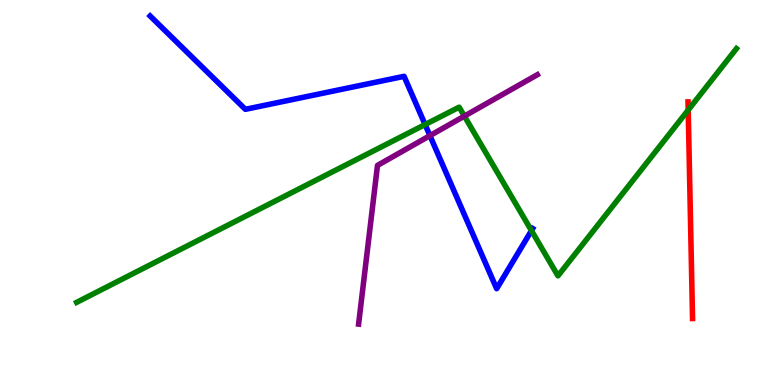[{'lines': ['blue', 'red'], 'intersections': []}, {'lines': ['green', 'red'], 'intersections': [{'x': 8.88, 'y': 7.14}]}, {'lines': ['purple', 'red'], 'intersections': []}, {'lines': ['blue', 'green'], 'intersections': [{'x': 5.49, 'y': 6.76}, {'x': 6.86, 'y': 4.01}]}, {'lines': ['blue', 'purple'], 'intersections': [{'x': 5.55, 'y': 6.48}]}, {'lines': ['green', 'purple'], 'intersections': [{'x': 5.99, 'y': 6.98}]}]